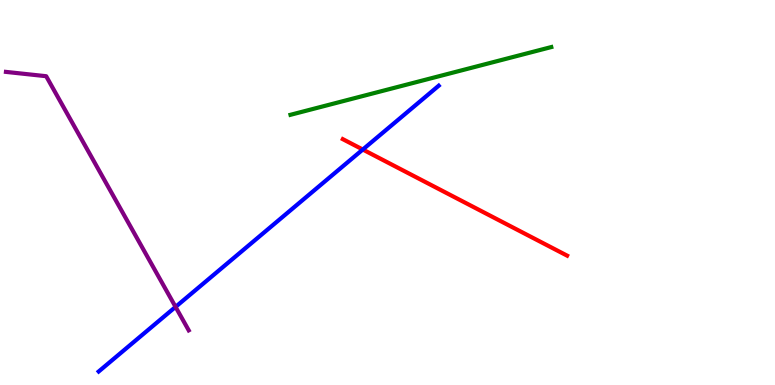[{'lines': ['blue', 'red'], 'intersections': [{'x': 4.68, 'y': 6.12}]}, {'lines': ['green', 'red'], 'intersections': []}, {'lines': ['purple', 'red'], 'intersections': []}, {'lines': ['blue', 'green'], 'intersections': []}, {'lines': ['blue', 'purple'], 'intersections': [{'x': 2.27, 'y': 2.03}]}, {'lines': ['green', 'purple'], 'intersections': []}]